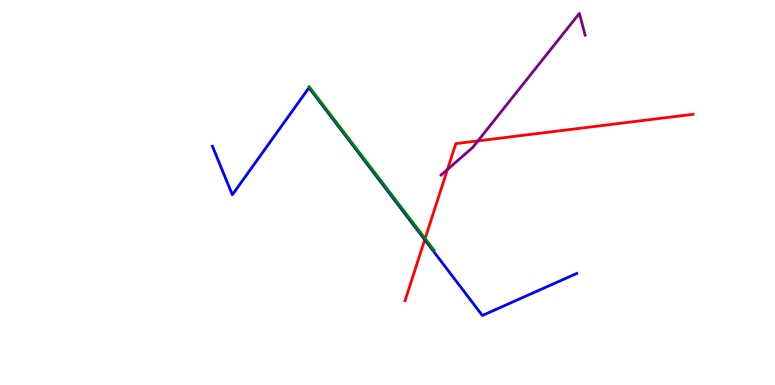[{'lines': ['blue', 'red'], 'intersections': [{'x': 5.48, 'y': 3.77}]}, {'lines': ['green', 'red'], 'intersections': [{'x': 5.49, 'y': 3.8}]}, {'lines': ['purple', 'red'], 'intersections': [{'x': 5.77, 'y': 5.6}, {'x': 6.17, 'y': 6.34}]}, {'lines': ['blue', 'green'], 'intersections': []}, {'lines': ['blue', 'purple'], 'intersections': []}, {'lines': ['green', 'purple'], 'intersections': []}]